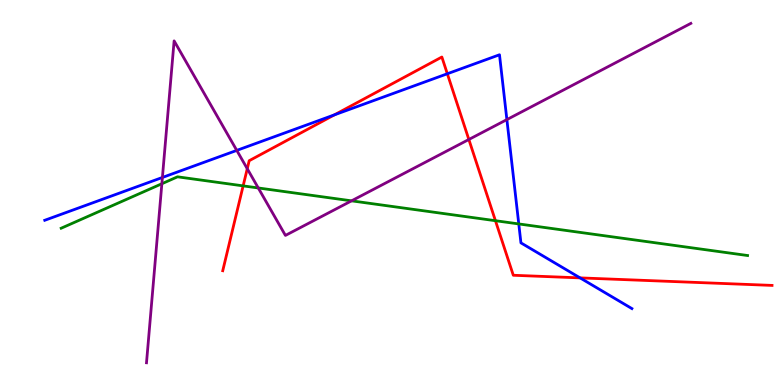[{'lines': ['blue', 'red'], 'intersections': [{'x': 4.31, 'y': 7.02}, {'x': 5.77, 'y': 8.08}, {'x': 7.48, 'y': 2.78}]}, {'lines': ['green', 'red'], 'intersections': [{'x': 3.14, 'y': 5.17}, {'x': 6.39, 'y': 4.27}]}, {'lines': ['purple', 'red'], 'intersections': [{'x': 3.19, 'y': 5.62}, {'x': 6.05, 'y': 6.38}]}, {'lines': ['blue', 'green'], 'intersections': [{'x': 6.69, 'y': 4.18}]}, {'lines': ['blue', 'purple'], 'intersections': [{'x': 2.1, 'y': 5.39}, {'x': 3.06, 'y': 6.09}, {'x': 6.54, 'y': 6.89}]}, {'lines': ['green', 'purple'], 'intersections': [{'x': 2.09, 'y': 5.23}, {'x': 3.33, 'y': 5.12}, {'x': 4.54, 'y': 4.78}]}]